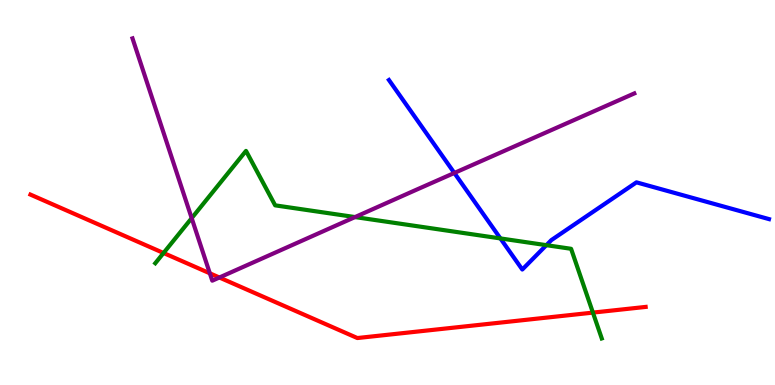[{'lines': ['blue', 'red'], 'intersections': []}, {'lines': ['green', 'red'], 'intersections': [{'x': 2.11, 'y': 3.43}, {'x': 7.65, 'y': 1.88}]}, {'lines': ['purple', 'red'], 'intersections': [{'x': 2.71, 'y': 2.9}, {'x': 2.83, 'y': 2.79}]}, {'lines': ['blue', 'green'], 'intersections': [{'x': 6.46, 'y': 3.81}, {'x': 7.05, 'y': 3.63}]}, {'lines': ['blue', 'purple'], 'intersections': [{'x': 5.86, 'y': 5.51}]}, {'lines': ['green', 'purple'], 'intersections': [{'x': 2.47, 'y': 4.33}, {'x': 4.58, 'y': 4.36}]}]